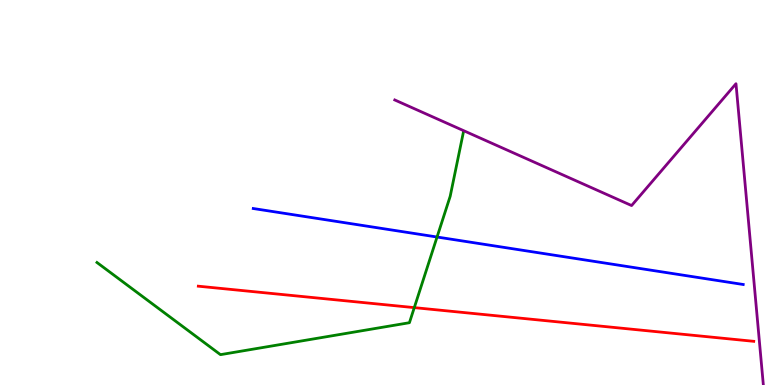[{'lines': ['blue', 'red'], 'intersections': []}, {'lines': ['green', 'red'], 'intersections': [{'x': 5.35, 'y': 2.01}]}, {'lines': ['purple', 'red'], 'intersections': []}, {'lines': ['blue', 'green'], 'intersections': [{'x': 5.64, 'y': 3.84}]}, {'lines': ['blue', 'purple'], 'intersections': []}, {'lines': ['green', 'purple'], 'intersections': []}]